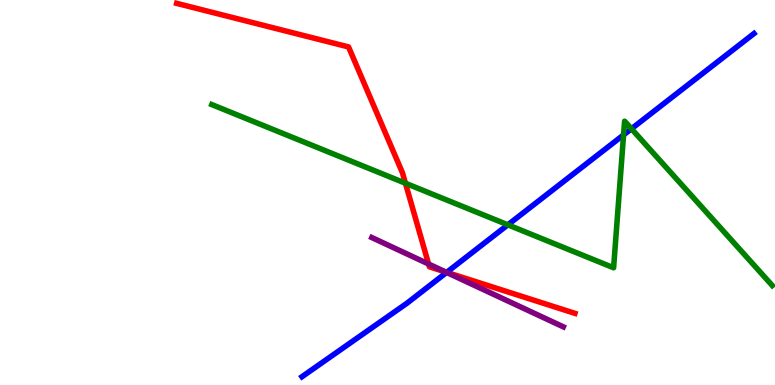[{'lines': ['blue', 'red'], 'intersections': [{'x': 5.76, 'y': 2.93}]}, {'lines': ['green', 'red'], 'intersections': [{'x': 5.23, 'y': 5.24}]}, {'lines': ['purple', 'red'], 'intersections': [{'x': 5.53, 'y': 3.14}, {'x': 5.75, 'y': 2.93}]}, {'lines': ['blue', 'green'], 'intersections': [{'x': 6.55, 'y': 4.16}, {'x': 8.05, 'y': 6.5}, {'x': 8.15, 'y': 6.65}]}, {'lines': ['blue', 'purple'], 'intersections': [{'x': 5.76, 'y': 2.92}]}, {'lines': ['green', 'purple'], 'intersections': []}]